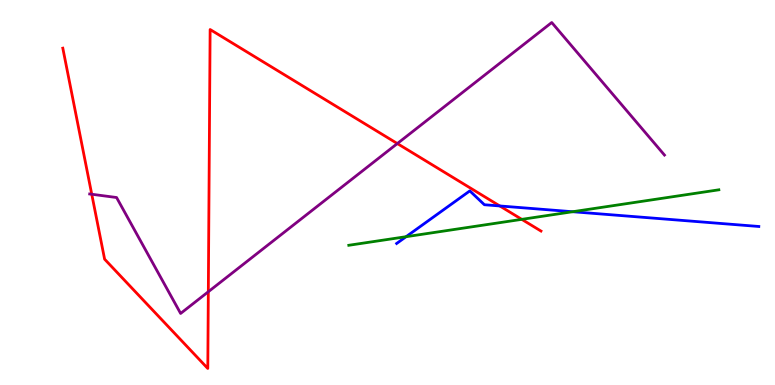[{'lines': ['blue', 'red'], 'intersections': [{'x': 6.45, 'y': 4.65}]}, {'lines': ['green', 'red'], 'intersections': [{'x': 6.73, 'y': 4.3}]}, {'lines': ['purple', 'red'], 'intersections': [{'x': 1.18, 'y': 4.95}, {'x': 2.69, 'y': 2.42}, {'x': 5.13, 'y': 6.27}]}, {'lines': ['blue', 'green'], 'intersections': [{'x': 5.24, 'y': 3.85}, {'x': 7.39, 'y': 4.5}]}, {'lines': ['blue', 'purple'], 'intersections': []}, {'lines': ['green', 'purple'], 'intersections': []}]